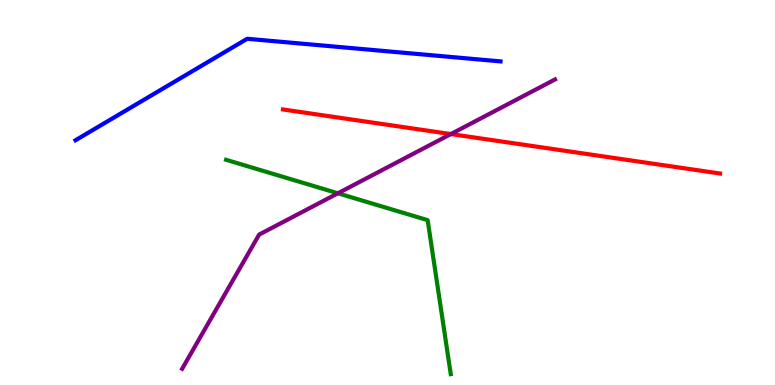[{'lines': ['blue', 'red'], 'intersections': []}, {'lines': ['green', 'red'], 'intersections': []}, {'lines': ['purple', 'red'], 'intersections': [{'x': 5.82, 'y': 6.52}]}, {'lines': ['blue', 'green'], 'intersections': []}, {'lines': ['blue', 'purple'], 'intersections': []}, {'lines': ['green', 'purple'], 'intersections': [{'x': 4.36, 'y': 4.98}]}]